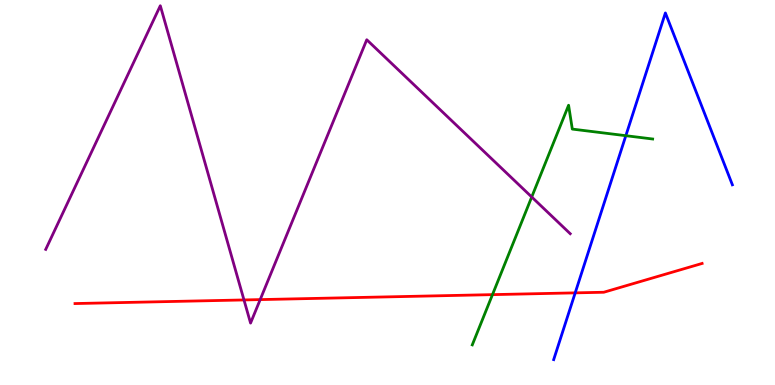[{'lines': ['blue', 'red'], 'intersections': [{'x': 7.42, 'y': 2.39}]}, {'lines': ['green', 'red'], 'intersections': [{'x': 6.35, 'y': 2.35}]}, {'lines': ['purple', 'red'], 'intersections': [{'x': 3.15, 'y': 2.21}, {'x': 3.36, 'y': 2.22}]}, {'lines': ['blue', 'green'], 'intersections': [{'x': 8.08, 'y': 6.48}]}, {'lines': ['blue', 'purple'], 'intersections': []}, {'lines': ['green', 'purple'], 'intersections': [{'x': 6.86, 'y': 4.88}]}]